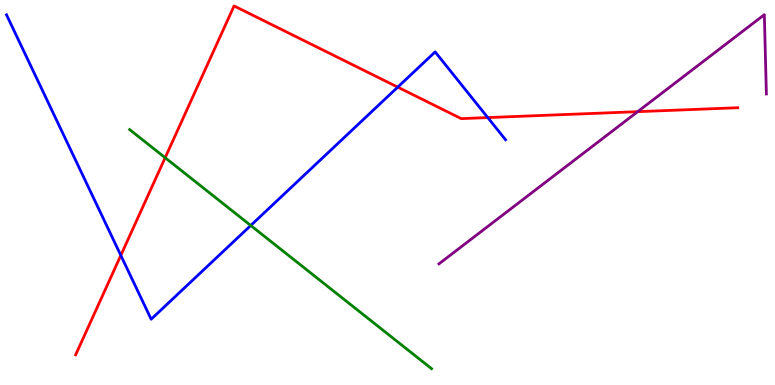[{'lines': ['blue', 'red'], 'intersections': [{'x': 1.56, 'y': 3.37}, {'x': 5.13, 'y': 7.74}, {'x': 6.29, 'y': 6.95}]}, {'lines': ['green', 'red'], 'intersections': [{'x': 2.13, 'y': 5.9}]}, {'lines': ['purple', 'red'], 'intersections': [{'x': 8.23, 'y': 7.1}]}, {'lines': ['blue', 'green'], 'intersections': [{'x': 3.24, 'y': 4.14}]}, {'lines': ['blue', 'purple'], 'intersections': []}, {'lines': ['green', 'purple'], 'intersections': []}]